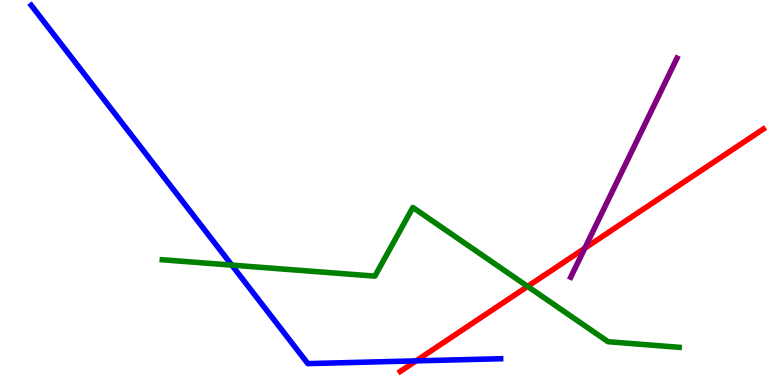[{'lines': ['blue', 'red'], 'intersections': [{'x': 5.37, 'y': 0.627}]}, {'lines': ['green', 'red'], 'intersections': [{'x': 6.81, 'y': 2.56}]}, {'lines': ['purple', 'red'], 'intersections': [{'x': 7.55, 'y': 3.55}]}, {'lines': ['blue', 'green'], 'intersections': [{'x': 2.99, 'y': 3.11}]}, {'lines': ['blue', 'purple'], 'intersections': []}, {'lines': ['green', 'purple'], 'intersections': []}]